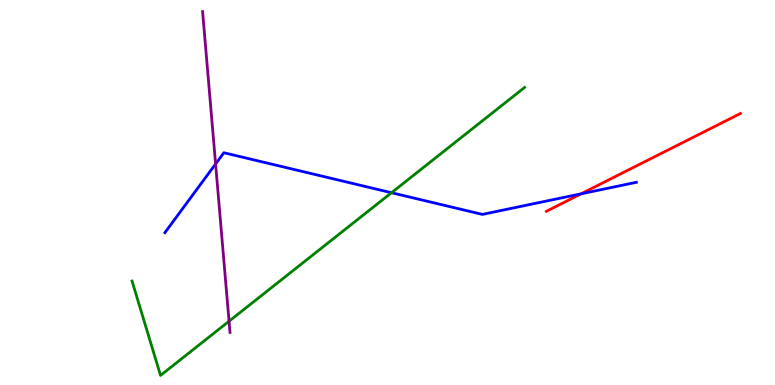[{'lines': ['blue', 'red'], 'intersections': [{'x': 7.5, 'y': 4.97}]}, {'lines': ['green', 'red'], 'intersections': []}, {'lines': ['purple', 'red'], 'intersections': []}, {'lines': ['blue', 'green'], 'intersections': [{'x': 5.05, 'y': 4.99}]}, {'lines': ['blue', 'purple'], 'intersections': [{'x': 2.78, 'y': 5.74}]}, {'lines': ['green', 'purple'], 'intersections': [{'x': 2.96, 'y': 1.66}]}]